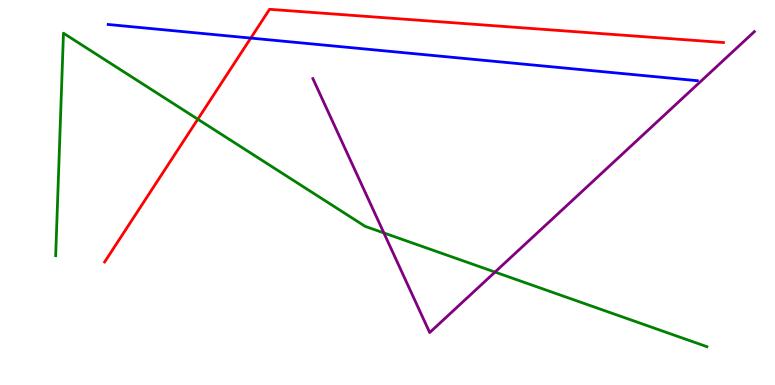[{'lines': ['blue', 'red'], 'intersections': [{'x': 3.24, 'y': 9.01}]}, {'lines': ['green', 'red'], 'intersections': [{'x': 2.55, 'y': 6.9}]}, {'lines': ['purple', 'red'], 'intersections': []}, {'lines': ['blue', 'green'], 'intersections': []}, {'lines': ['blue', 'purple'], 'intersections': []}, {'lines': ['green', 'purple'], 'intersections': [{'x': 4.95, 'y': 3.95}, {'x': 6.39, 'y': 2.93}]}]